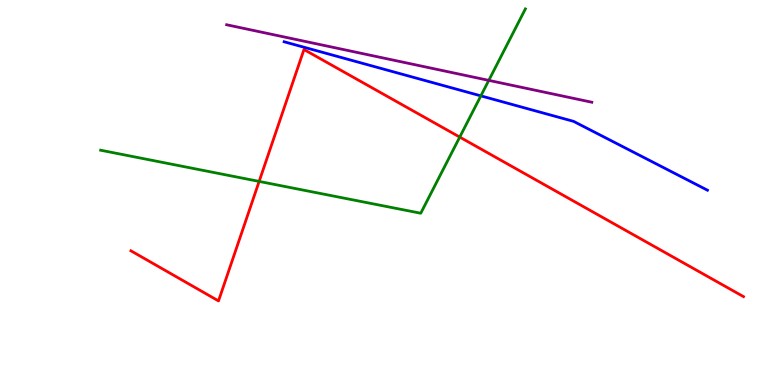[{'lines': ['blue', 'red'], 'intersections': []}, {'lines': ['green', 'red'], 'intersections': [{'x': 3.34, 'y': 5.29}, {'x': 5.93, 'y': 6.44}]}, {'lines': ['purple', 'red'], 'intersections': []}, {'lines': ['blue', 'green'], 'intersections': [{'x': 6.2, 'y': 7.51}]}, {'lines': ['blue', 'purple'], 'intersections': []}, {'lines': ['green', 'purple'], 'intersections': [{'x': 6.31, 'y': 7.91}]}]